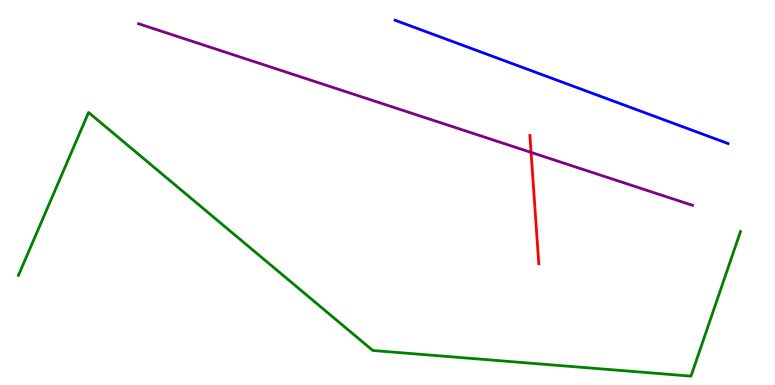[{'lines': ['blue', 'red'], 'intersections': []}, {'lines': ['green', 'red'], 'intersections': []}, {'lines': ['purple', 'red'], 'intersections': [{'x': 6.85, 'y': 6.04}]}, {'lines': ['blue', 'green'], 'intersections': []}, {'lines': ['blue', 'purple'], 'intersections': []}, {'lines': ['green', 'purple'], 'intersections': []}]